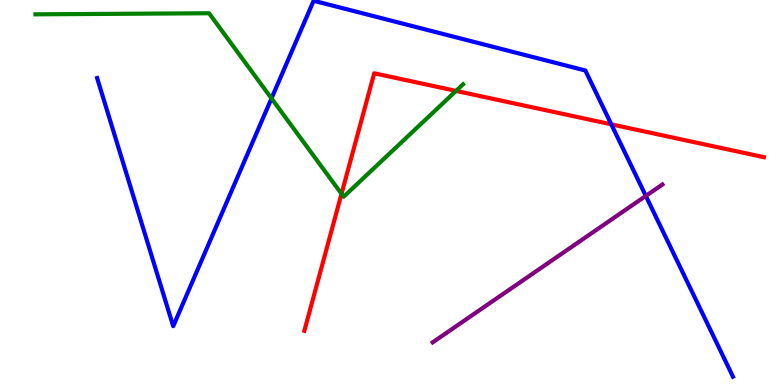[{'lines': ['blue', 'red'], 'intersections': [{'x': 7.89, 'y': 6.77}]}, {'lines': ['green', 'red'], 'intersections': [{'x': 4.41, 'y': 4.97}, {'x': 5.88, 'y': 7.64}]}, {'lines': ['purple', 'red'], 'intersections': []}, {'lines': ['blue', 'green'], 'intersections': [{'x': 3.5, 'y': 7.44}]}, {'lines': ['blue', 'purple'], 'intersections': [{'x': 8.33, 'y': 4.91}]}, {'lines': ['green', 'purple'], 'intersections': []}]